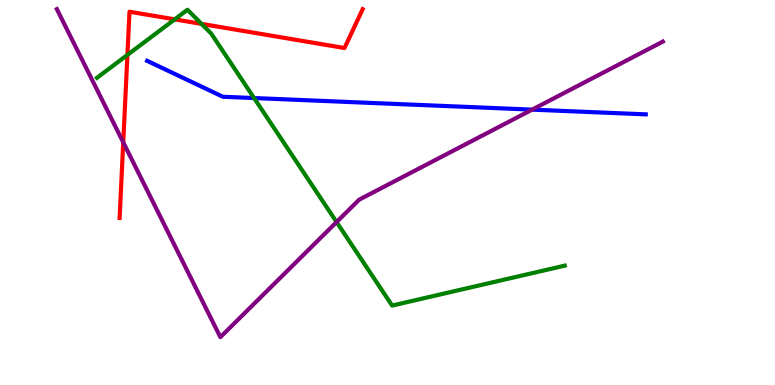[{'lines': ['blue', 'red'], 'intersections': []}, {'lines': ['green', 'red'], 'intersections': [{'x': 1.64, 'y': 8.57}, {'x': 2.25, 'y': 9.5}, {'x': 2.6, 'y': 9.38}]}, {'lines': ['purple', 'red'], 'intersections': [{'x': 1.59, 'y': 6.3}]}, {'lines': ['blue', 'green'], 'intersections': [{'x': 3.28, 'y': 7.45}]}, {'lines': ['blue', 'purple'], 'intersections': [{'x': 6.87, 'y': 7.15}]}, {'lines': ['green', 'purple'], 'intersections': [{'x': 4.34, 'y': 4.23}]}]